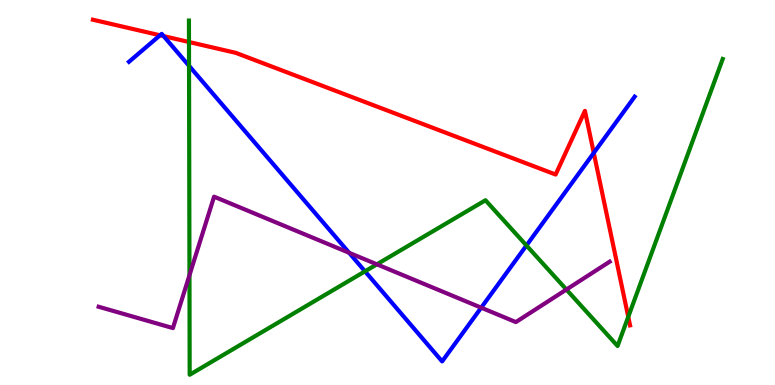[{'lines': ['blue', 'red'], 'intersections': [{'x': 2.06, 'y': 9.08}, {'x': 2.11, 'y': 9.06}, {'x': 7.66, 'y': 6.03}]}, {'lines': ['green', 'red'], 'intersections': [{'x': 2.44, 'y': 8.91}, {'x': 8.11, 'y': 1.77}]}, {'lines': ['purple', 'red'], 'intersections': []}, {'lines': ['blue', 'green'], 'intersections': [{'x': 2.44, 'y': 8.29}, {'x': 4.71, 'y': 2.95}, {'x': 6.79, 'y': 3.62}]}, {'lines': ['blue', 'purple'], 'intersections': [{'x': 4.5, 'y': 3.43}, {'x': 6.21, 'y': 2.01}]}, {'lines': ['green', 'purple'], 'intersections': [{'x': 2.44, 'y': 2.85}, {'x': 4.86, 'y': 3.13}, {'x': 7.31, 'y': 2.48}]}]